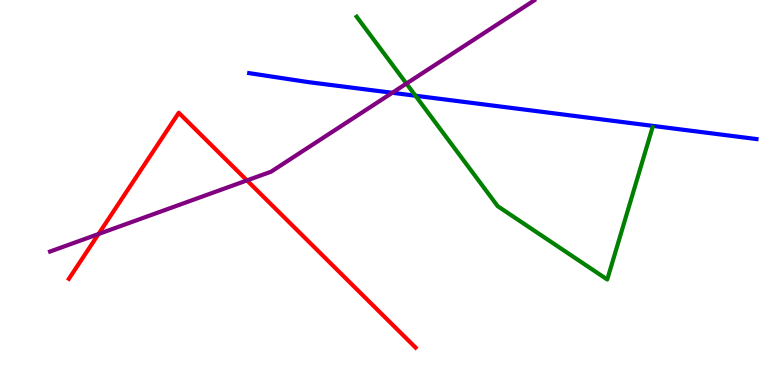[{'lines': ['blue', 'red'], 'intersections': []}, {'lines': ['green', 'red'], 'intersections': []}, {'lines': ['purple', 'red'], 'intersections': [{'x': 1.27, 'y': 3.92}, {'x': 3.19, 'y': 5.31}]}, {'lines': ['blue', 'green'], 'intersections': [{'x': 5.36, 'y': 7.51}]}, {'lines': ['blue', 'purple'], 'intersections': [{'x': 5.06, 'y': 7.59}]}, {'lines': ['green', 'purple'], 'intersections': [{'x': 5.24, 'y': 7.83}]}]